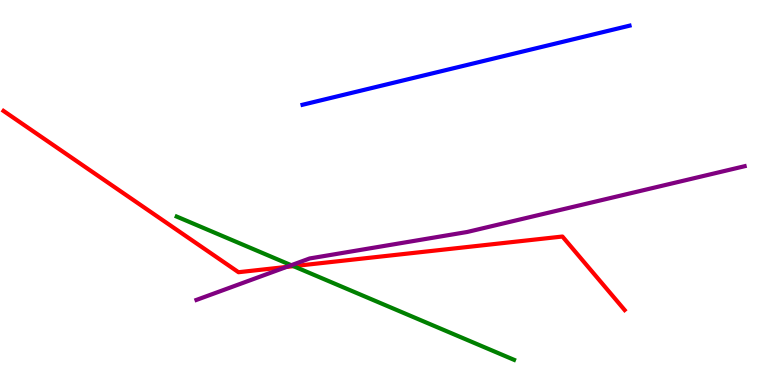[{'lines': ['blue', 'red'], 'intersections': []}, {'lines': ['green', 'red'], 'intersections': [{'x': 3.79, 'y': 3.09}]}, {'lines': ['purple', 'red'], 'intersections': [{'x': 3.7, 'y': 3.07}]}, {'lines': ['blue', 'green'], 'intersections': []}, {'lines': ['blue', 'purple'], 'intersections': []}, {'lines': ['green', 'purple'], 'intersections': [{'x': 3.76, 'y': 3.11}]}]